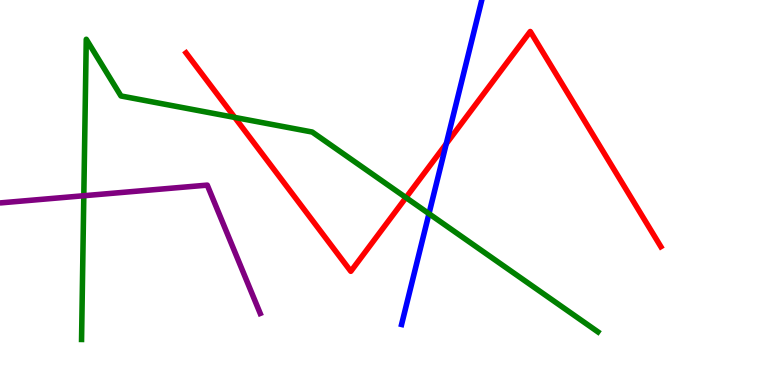[{'lines': ['blue', 'red'], 'intersections': [{'x': 5.76, 'y': 6.27}]}, {'lines': ['green', 'red'], 'intersections': [{'x': 3.03, 'y': 6.95}, {'x': 5.24, 'y': 4.87}]}, {'lines': ['purple', 'red'], 'intersections': []}, {'lines': ['blue', 'green'], 'intersections': [{'x': 5.54, 'y': 4.45}]}, {'lines': ['blue', 'purple'], 'intersections': []}, {'lines': ['green', 'purple'], 'intersections': [{'x': 1.08, 'y': 4.92}]}]